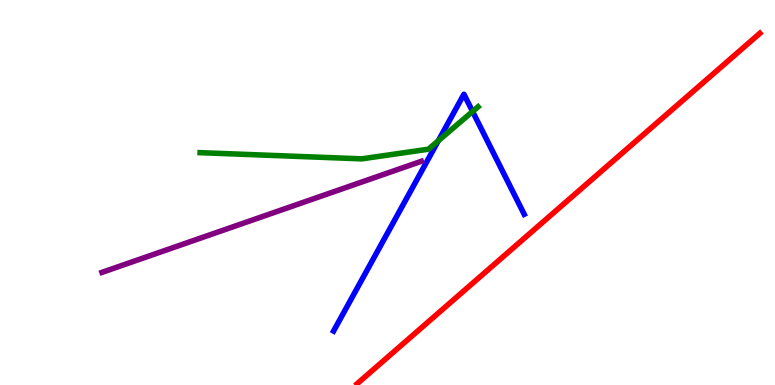[{'lines': ['blue', 'red'], 'intersections': []}, {'lines': ['green', 'red'], 'intersections': []}, {'lines': ['purple', 'red'], 'intersections': []}, {'lines': ['blue', 'green'], 'intersections': [{'x': 5.66, 'y': 6.34}, {'x': 6.1, 'y': 7.1}]}, {'lines': ['blue', 'purple'], 'intersections': []}, {'lines': ['green', 'purple'], 'intersections': []}]